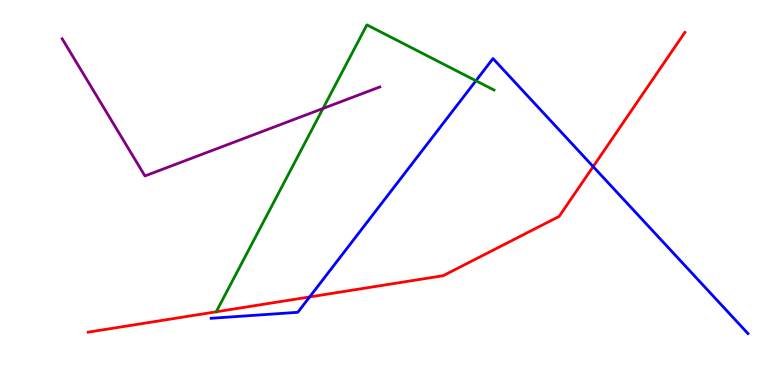[{'lines': ['blue', 'red'], 'intersections': [{'x': 4.0, 'y': 2.29}, {'x': 7.65, 'y': 5.67}]}, {'lines': ['green', 'red'], 'intersections': []}, {'lines': ['purple', 'red'], 'intersections': []}, {'lines': ['blue', 'green'], 'intersections': [{'x': 6.14, 'y': 7.9}]}, {'lines': ['blue', 'purple'], 'intersections': []}, {'lines': ['green', 'purple'], 'intersections': [{'x': 4.17, 'y': 7.18}]}]